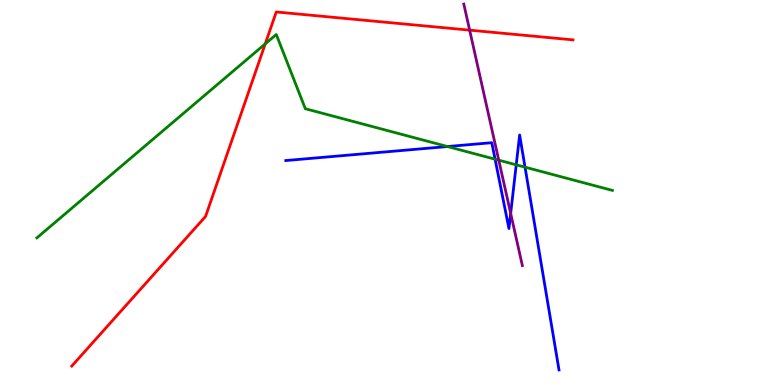[{'lines': ['blue', 'red'], 'intersections': []}, {'lines': ['green', 'red'], 'intersections': [{'x': 3.42, 'y': 8.86}]}, {'lines': ['purple', 'red'], 'intersections': [{'x': 6.06, 'y': 9.22}]}, {'lines': ['blue', 'green'], 'intersections': [{'x': 5.77, 'y': 6.19}, {'x': 6.39, 'y': 5.86}, {'x': 6.66, 'y': 5.72}, {'x': 6.77, 'y': 5.66}]}, {'lines': ['blue', 'purple'], 'intersections': [{'x': 6.59, 'y': 4.46}]}, {'lines': ['green', 'purple'], 'intersections': [{'x': 6.44, 'y': 5.84}]}]